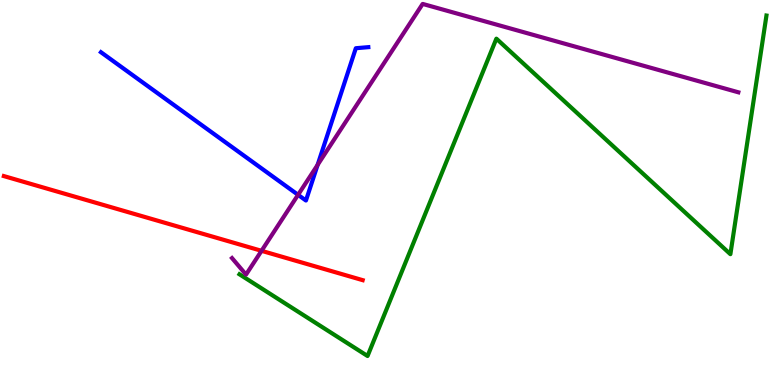[{'lines': ['blue', 'red'], 'intersections': []}, {'lines': ['green', 'red'], 'intersections': []}, {'lines': ['purple', 'red'], 'intersections': [{'x': 3.37, 'y': 3.49}]}, {'lines': ['blue', 'green'], 'intersections': []}, {'lines': ['blue', 'purple'], 'intersections': [{'x': 3.85, 'y': 4.94}, {'x': 4.1, 'y': 5.72}]}, {'lines': ['green', 'purple'], 'intersections': []}]